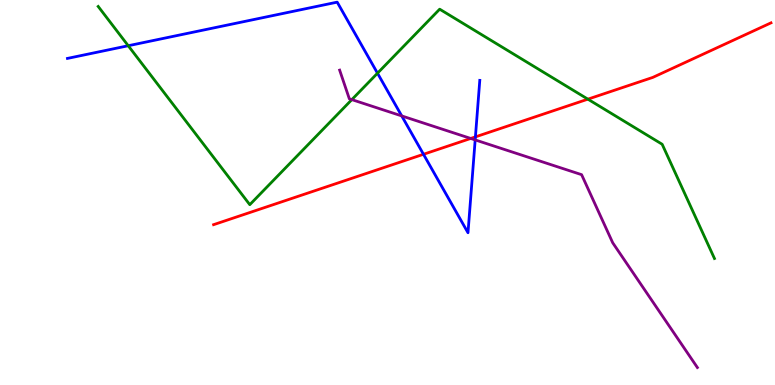[{'lines': ['blue', 'red'], 'intersections': [{'x': 5.46, 'y': 5.99}, {'x': 6.13, 'y': 6.44}]}, {'lines': ['green', 'red'], 'intersections': [{'x': 7.59, 'y': 7.42}]}, {'lines': ['purple', 'red'], 'intersections': [{'x': 6.07, 'y': 6.4}]}, {'lines': ['blue', 'green'], 'intersections': [{'x': 1.65, 'y': 8.81}, {'x': 4.87, 'y': 8.1}]}, {'lines': ['blue', 'purple'], 'intersections': [{'x': 5.18, 'y': 6.99}, {'x': 6.13, 'y': 6.37}]}, {'lines': ['green', 'purple'], 'intersections': [{'x': 4.54, 'y': 7.41}]}]